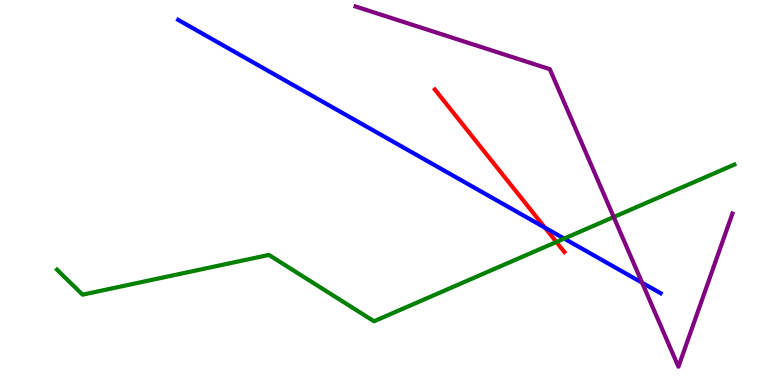[{'lines': ['blue', 'red'], 'intersections': [{'x': 7.03, 'y': 4.09}]}, {'lines': ['green', 'red'], 'intersections': [{'x': 7.18, 'y': 3.71}]}, {'lines': ['purple', 'red'], 'intersections': []}, {'lines': ['blue', 'green'], 'intersections': [{'x': 7.28, 'y': 3.8}]}, {'lines': ['blue', 'purple'], 'intersections': [{'x': 8.29, 'y': 2.66}]}, {'lines': ['green', 'purple'], 'intersections': [{'x': 7.92, 'y': 4.36}]}]